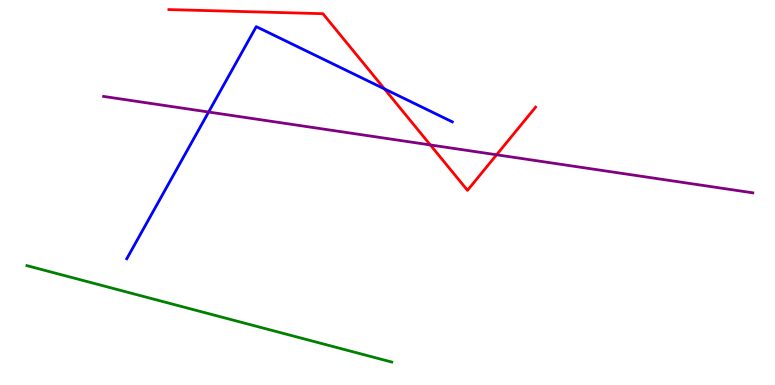[{'lines': ['blue', 'red'], 'intersections': [{'x': 4.96, 'y': 7.69}]}, {'lines': ['green', 'red'], 'intersections': []}, {'lines': ['purple', 'red'], 'intersections': [{'x': 5.55, 'y': 6.24}, {'x': 6.41, 'y': 5.98}]}, {'lines': ['blue', 'green'], 'intersections': []}, {'lines': ['blue', 'purple'], 'intersections': [{'x': 2.69, 'y': 7.09}]}, {'lines': ['green', 'purple'], 'intersections': []}]